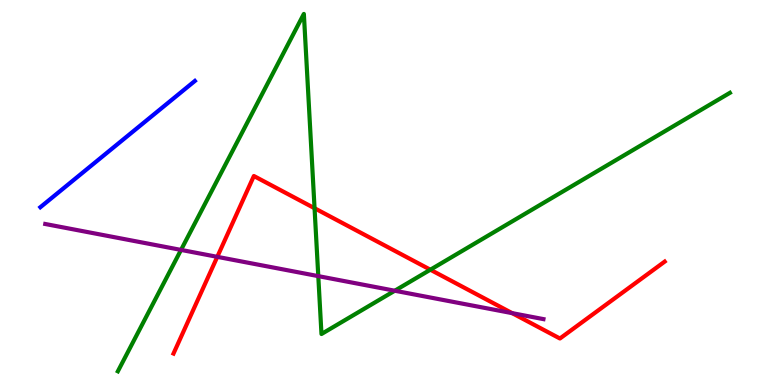[{'lines': ['blue', 'red'], 'intersections': []}, {'lines': ['green', 'red'], 'intersections': [{'x': 4.06, 'y': 4.59}, {'x': 5.55, 'y': 2.99}]}, {'lines': ['purple', 'red'], 'intersections': [{'x': 2.8, 'y': 3.33}, {'x': 6.61, 'y': 1.87}]}, {'lines': ['blue', 'green'], 'intersections': []}, {'lines': ['blue', 'purple'], 'intersections': []}, {'lines': ['green', 'purple'], 'intersections': [{'x': 2.34, 'y': 3.51}, {'x': 4.11, 'y': 2.83}, {'x': 5.09, 'y': 2.45}]}]